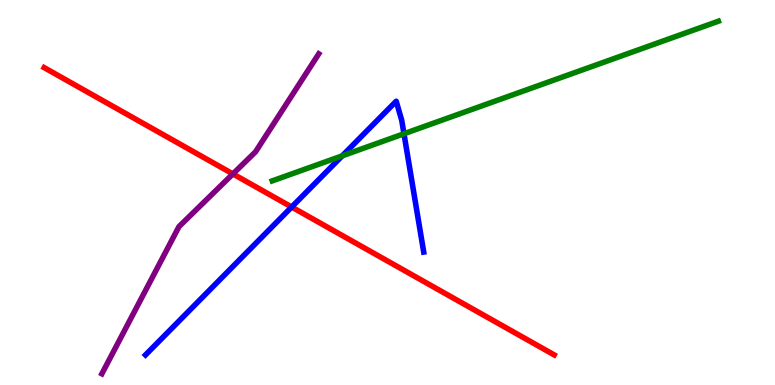[{'lines': ['blue', 'red'], 'intersections': [{'x': 3.76, 'y': 4.62}]}, {'lines': ['green', 'red'], 'intersections': []}, {'lines': ['purple', 'red'], 'intersections': [{'x': 3.01, 'y': 5.48}]}, {'lines': ['blue', 'green'], 'intersections': [{'x': 4.42, 'y': 5.95}, {'x': 5.21, 'y': 6.53}]}, {'lines': ['blue', 'purple'], 'intersections': []}, {'lines': ['green', 'purple'], 'intersections': []}]